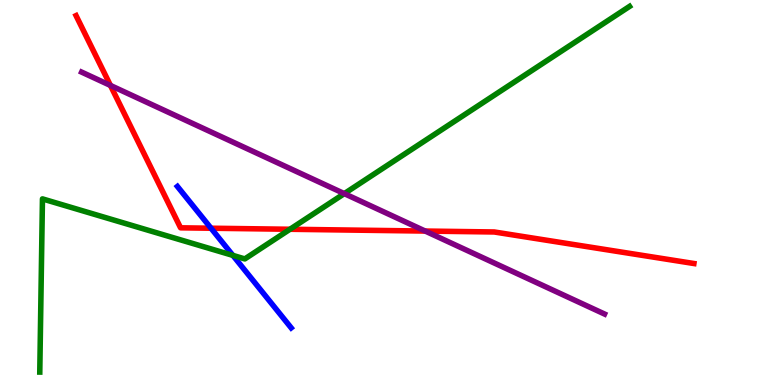[{'lines': ['blue', 'red'], 'intersections': [{'x': 2.72, 'y': 4.07}]}, {'lines': ['green', 'red'], 'intersections': [{'x': 3.74, 'y': 4.04}]}, {'lines': ['purple', 'red'], 'intersections': [{'x': 1.43, 'y': 7.78}, {'x': 5.49, 'y': 4.0}]}, {'lines': ['blue', 'green'], 'intersections': [{'x': 3.0, 'y': 3.37}]}, {'lines': ['blue', 'purple'], 'intersections': []}, {'lines': ['green', 'purple'], 'intersections': [{'x': 4.44, 'y': 4.97}]}]